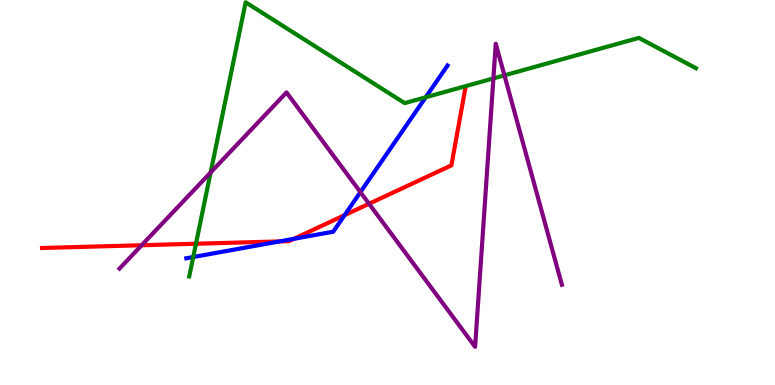[{'lines': ['blue', 'red'], 'intersections': [{'x': 3.61, 'y': 3.73}, {'x': 3.79, 'y': 3.8}, {'x': 4.45, 'y': 4.41}]}, {'lines': ['green', 'red'], 'intersections': [{'x': 2.53, 'y': 3.67}]}, {'lines': ['purple', 'red'], 'intersections': [{'x': 1.83, 'y': 3.63}, {'x': 4.76, 'y': 4.71}]}, {'lines': ['blue', 'green'], 'intersections': [{'x': 2.49, 'y': 3.32}, {'x': 5.49, 'y': 7.47}]}, {'lines': ['blue', 'purple'], 'intersections': [{'x': 4.65, 'y': 5.01}]}, {'lines': ['green', 'purple'], 'intersections': [{'x': 2.72, 'y': 5.52}, {'x': 6.37, 'y': 7.96}, {'x': 6.51, 'y': 8.04}]}]